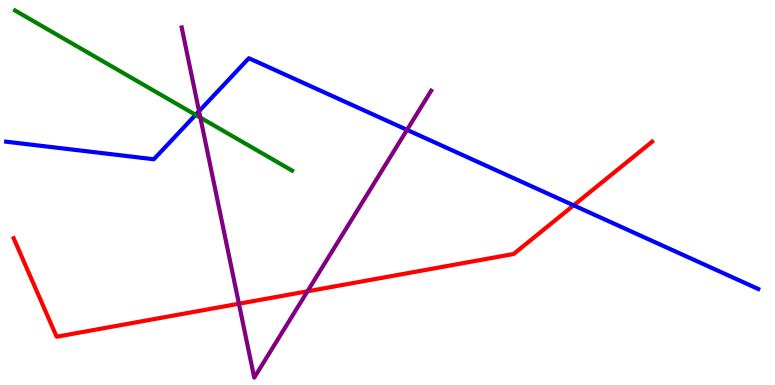[{'lines': ['blue', 'red'], 'intersections': [{'x': 7.4, 'y': 4.67}]}, {'lines': ['green', 'red'], 'intersections': []}, {'lines': ['purple', 'red'], 'intersections': [{'x': 3.08, 'y': 2.11}, {'x': 3.97, 'y': 2.43}]}, {'lines': ['blue', 'green'], 'intersections': [{'x': 2.52, 'y': 7.02}]}, {'lines': ['blue', 'purple'], 'intersections': [{'x': 2.57, 'y': 7.11}, {'x': 5.25, 'y': 6.63}]}, {'lines': ['green', 'purple'], 'intersections': [{'x': 2.59, 'y': 6.95}]}]